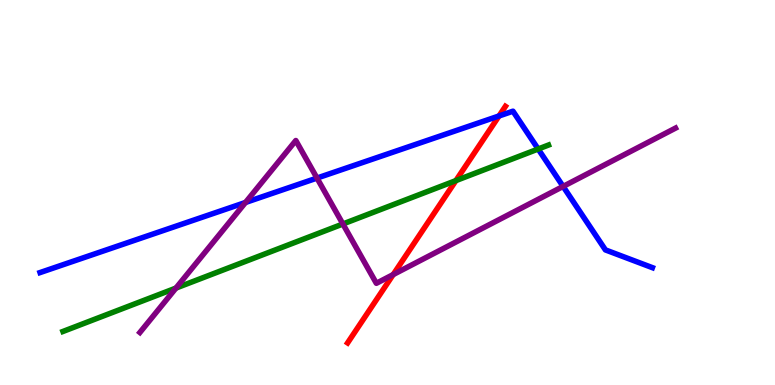[{'lines': ['blue', 'red'], 'intersections': [{'x': 6.44, 'y': 6.99}]}, {'lines': ['green', 'red'], 'intersections': [{'x': 5.88, 'y': 5.31}]}, {'lines': ['purple', 'red'], 'intersections': [{'x': 5.07, 'y': 2.87}]}, {'lines': ['blue', 'green'], 'intersections': [{'x': 6.94, 'y': 6.13}]}, {'lines': ['blue', 'purple'], 'intersections': [{'x': 3.17, 'y': 4.74}, {'x': 4.09, 'y': 5.37}, {'x': 7.27, 'y': 5.16}]}, {'lines': ['green', 'purple'], 'intersections': [{'x': 2.27, 'y': 2.52}, {'x': 4.42, 'y': 4.18}]}]